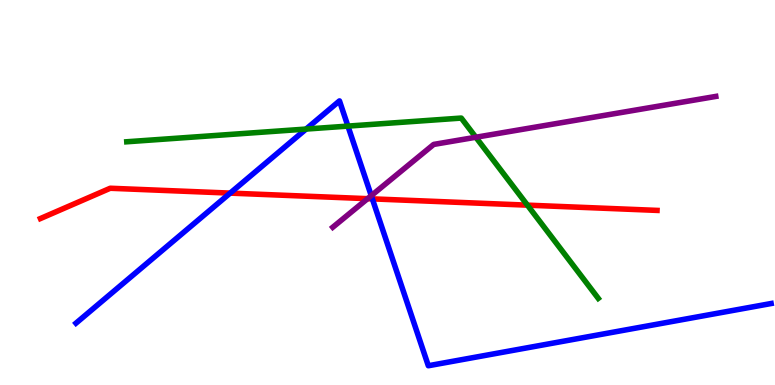[{'lines': ['blue', 'red'], 'intersections': [{'x': 2.97, 'y': 4.98}, {'x': 4.8, 'y': 4.83}]}, {'lines': ['green', 'red'], 'intersections': [{'x': 6.81, 'y': 4.67}]}, {'lines': ['purple', 'red'], 'intersections': [{'x': 4.74, 'y': 4.84}]}, {'lines': ['blue', 'green'], 'intersections': [{'x': 3.95, 'y': 6.65}, {'x': 4.49, 'y': 6.72}]}, {'lines': ['blue', 'purple'], 'intersections': [{'x': 4.79, 'y': 4.92}]}, {'lines': ['green', 'purple'], 'intersections': [{'x': 6.14, 'y': 6.44}]}]